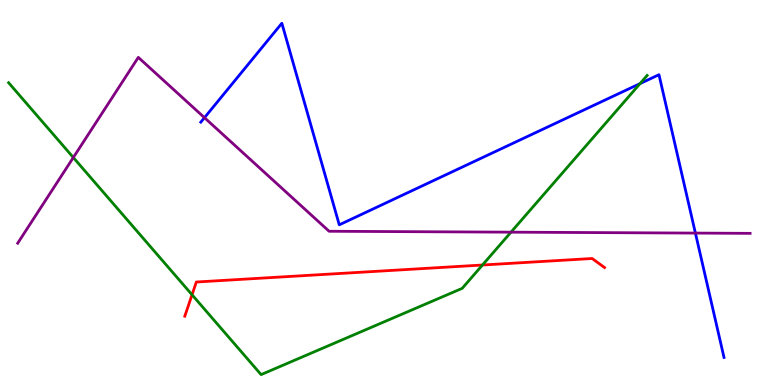[{'lines': ['blue', 'red'], 'intersections': []}, {'lines': ['green', 'red'], 'intersections': [{'x': 2.48, 'y': 2.34}, {'x': 6.23, 'y': 3.12}]}, {'lines': ['purple', 'red'], 'intersections': []}, {'lines': ['blue', 'green'], 'intersections': [{'x': 8.26, 'y': 7.83}]}, {'lines': ['blue', 'purple'], 'intersections': [{'x': 2.64, 'y': 6.94}, {'x': 8.97, 'y': 3.95}]}, {'lines': ['green', 'purple'], 'intersections': [{'x': 0.946, 'y': 5.91}, {'x': 6.59, 'y': 3.97}]}]